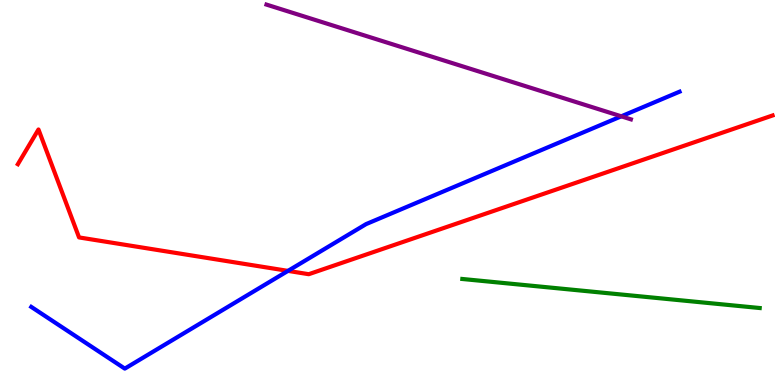[{'lines': ['blue', 'red'], 'intersections': [{'x': 3.72, 'y': 2.96}]}, {'lines': ['green', 'red'], 'intersections': []}, {'lines': ['purple', 'red'], 'intersections': []}, {'lines': ['blue', 'green'], 'intersections': []}, {'lines': ['blue', 'purple'], 'intersections': [{'x': 8.02, 'y': 6.98}]}, {'lines': ['green', 'purple'], 'intersections': []}]